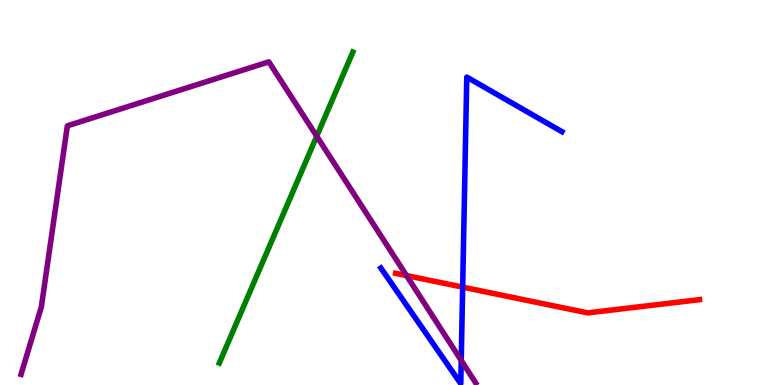[{'lines': ['blue', 'red'], 'intersections': [{'x': 5.97, 'y': 2.54}]}, {'lines': ['green', 'red'], 'intersections': []}, {'lines': ['purple', 'red'], 'intersections': [{'x': 5.25, 'y': 2.84}]}, {'lines': ['blue', 'green'], 'intersections': []}, {'lines': ['blue', 'purple'], 'intersections': [{'x': 5.95, 'y': 0.637}]}, {'lines': ['green', 'purple'], 'intersections': [{'x': 4.09, 'y': 6.46}]}]